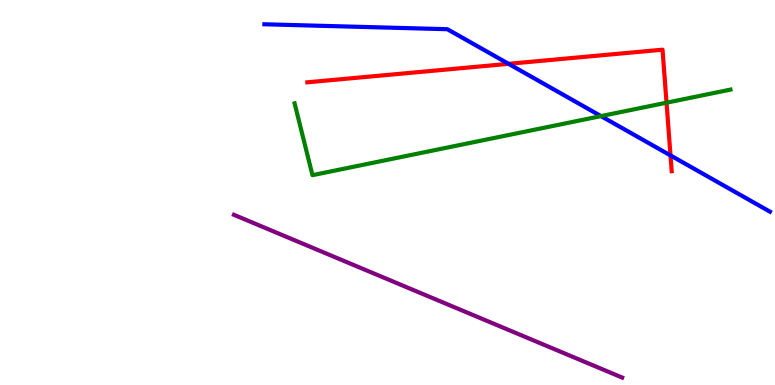[{'lines': ['blue', 'red'], 'intersections': [{'x': 6.56, 'y': 8.34}, {'x': 8.65, 'y': 5.96}]}, {'lines': ['green', 'red'], 'intersections': [{'x': 8.6, 'y': 7.33}]}, {'lines': ['purple', 'red'], 'intersections': []}, {'lines': ['blue', 'green'], 'intersections': [{'x': 7.75, 'y': 6.98}]}, {'lines': ['blue', 'purple'], 'intersections': []}, {'lines': ['green', 'purple'], 'intersections': []}]